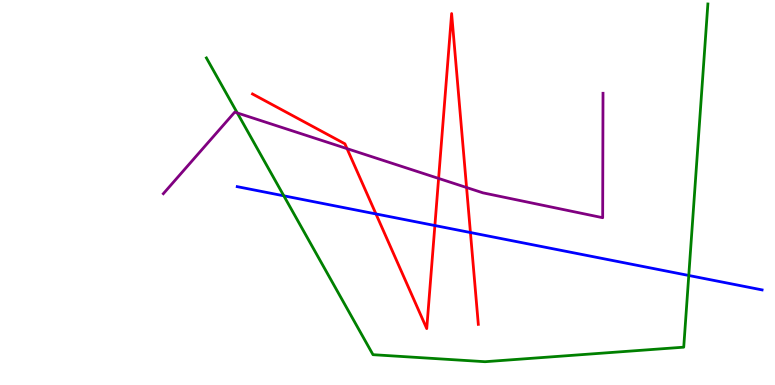[{'lines': ['blue', 'red'], 'intersections': [{'x': 4.85, 'y': 4.44}, {'x': 5.61, 'y': 4.14}, {'x': 6.07, 'y': 3.96}]}, {'lines': ['green', 'red'], 'intersections': []}, {'lines': ['purple', 'red'], 'intersections': [{'x': 4.48, 'y': 6.14}, {'x': 5.66, 'y': 5.37}, {'x': 6.02, 'y': 5.13}]}, {'lines': ['blue', 'green'], 'intersections': [{'x': 3.66, 'y': 4.91}, {'x': 8.89, 'y': 2.84}]}, {'lines': ['blue', 'purple'], 'intersections': []}, {'lines': ['green', 'purple'], 'intersections': [{'x': 3.06, 'y': 7.07}]}]